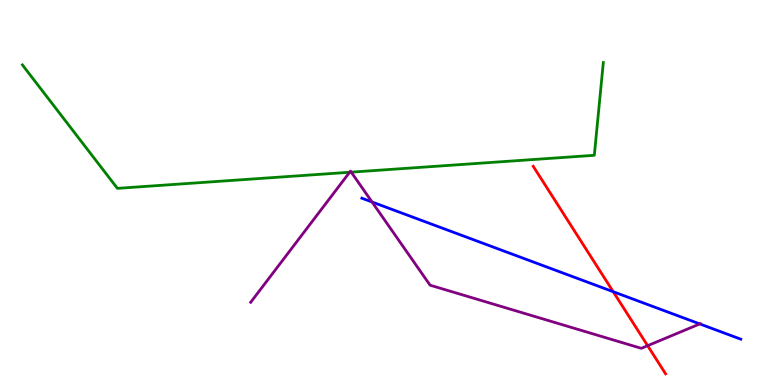[{'lines': ['blue', 'red'], 'intersections': [{'x': 7.91, 'y': 2.42}]}, {'lines': ['green', 'red'], 'intersections': []}, {'lines': ['purple', 'red'], 'intersections': [{'x': 8.36, 'y': 1.02}]}, {'lines': ['blue', 'green'], 'intersections': []}, {'lines': ['blue', 'purple'], 'intersections': [{'x': 4.8, 'y': 4.75}, {'x': 9.03, 'y': 1.59}]}, {'lines': ['green', 'purple'], 'intersections': [{'x': 4.51, 'y': 5.53}, {'x': 4.53, 'y': 5.53}]}]